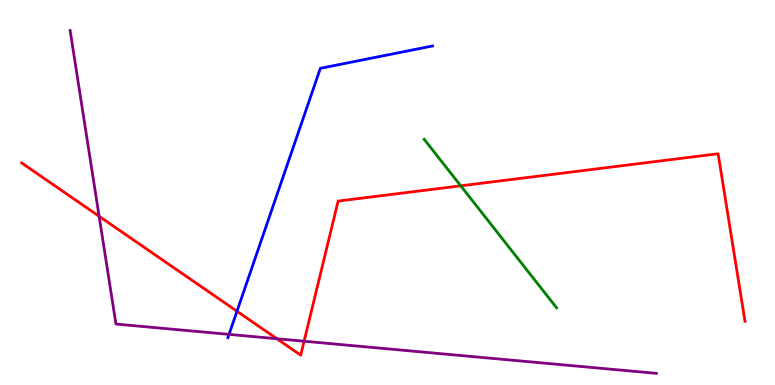[{'lines': ['blue', 'red'], 'intersections': [{'x': 3.06, 'y': 1.92}]}, {'lines': ['green', 'red'], 'intersections': [{'x': 5.94, 'y': 5.17}]}, {'lines': ['purple', 'red'], 'intersections': [{'x': 1.28, 'y': 4.38}, {'x': 3.57, 'y': 1.2}, {'x': 3.92, 'y': 1.14}]}, {'lines': ['blue', 'green'], 'intersections': []}, {'lines': ['blue', 'purple'], 'intersections': [{'x': 2.96, 'y': 1.31}]}, {'lines': ['green', 'purple'], 'intersections': []}]